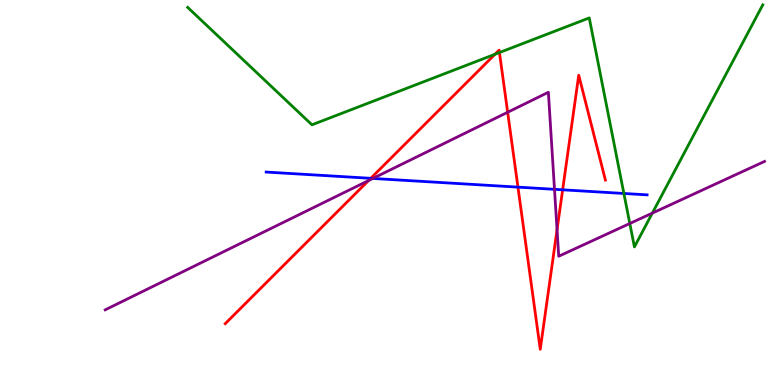[{'lines': ['blue', 'red'], 'intersections': [{'x': 4.78, 'y': 5.37}, {'x': 6.68, 'y': 5.14}, {'x': 7.26, 'y': 5.07}]}, {'lines': ['green', 'red'], 'intersections': [{'x': 6.39, 'y': 8.59}, {'x': 6.44, 'y': 8.64}]}, {'lines': ['purple', 'red'], 'intersections': [{'x': 4.75, 'y': 5.31}, {'x': 6.55, 'y': 7.08}, {'x': 7.19, 'y': 4.03}]}, {'lines': ['blue', 'green'], 'intersections': [{'x': 8.05, 'y': 4.97}]}, {'lines': ['blue', 'purple'], 'intersections': [{'x': 4.81, 'y': 5.37}, {'x': 7.15, 'y': 5.08}]}, {'lines': ['green', 'purple'], 'intersections': [{'x': 8.13, 'y': 4.19}, {'x': 8.42, 'y': 4.46}]}]